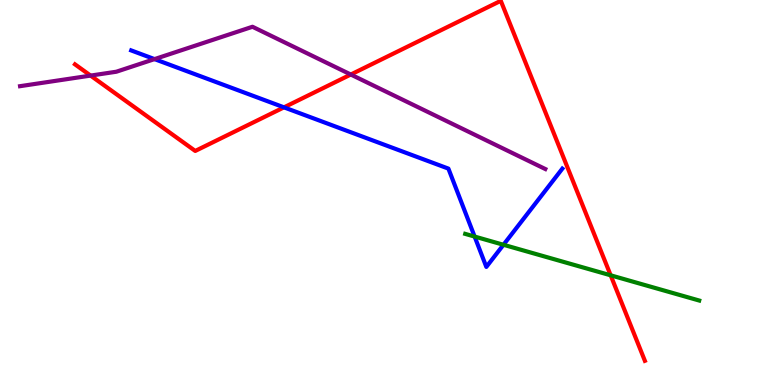[{'lines': ['blue', 'red'], 'intersections': [{'x': 3.66, 'y': 7.21}]}, {'lines': ['green', 'red'], 'intersections': [{'x': 7.88, 'y': 2.85}]}, {'lines': ['purple', 'red'], 'intersections': [{'x': 1.17, 'y': 8.04}, {'x': 4.53, 'y': 8.06}]}, {'lines': ['blue', 'green'], 'intersections': [{'x': 6.12, 'y': 3.86}, {'x': 6.5, 'y': 3.64}]}, {'lines': ['blue', 'purple'], 'intersections': [{'x': 1.99, 'y': 8.46}]}, {'lines': ['green', 'purple'], 'intersections': []}]